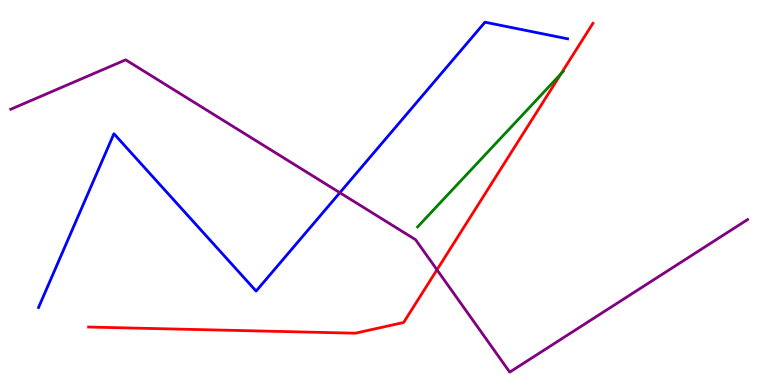[{'lines': ['blue', 'red'], 'intersections': []}, {'lines': ['green', 'red'], 'intersections': [{'x': 7.24, 'y': 8.08}]}, {'lines': ['purple', 'red'], 'intersections': [{'x': 5.64, 'y': 2.99}]}, {'lines': ['blue', 'green'], 'intersections': []}, {'lines': ['blue', 'purple'], 'intersections': [{'x': 4.39, 'y': 4.99}]}, {'lines': ['green', 'purple'], 'intersections': []}]